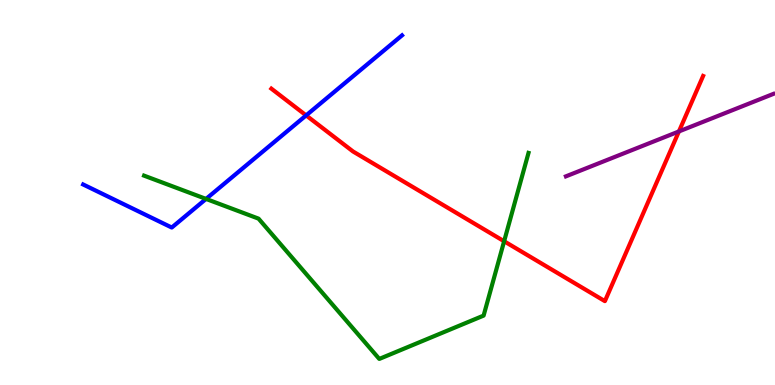[{'lines': ['blue', 'red'], 'intersections': [{'x': 3.95, 'y': 7.0}]}, {'lines': ['green', 'red'], 'intersections': [{'x': 6.5, 'y': 3.73}]}, {'lines': ['purple', 'red'], 'intersections': [{'x': 8.76, 'y': 6.59}]}, {'lines': ['blue', 'green'], 'intersections': [{'x': 2.66, 'y': 4.83}]}, {'lines': ['blue', 'purple'], 'intersections': []}, {'lines': ['green', 'purple'], 'intersections': []}]